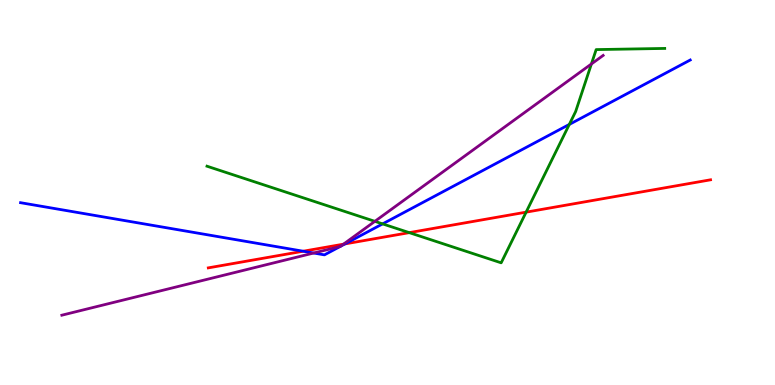[{'lines': ['blue', 'red'], 'intersections': [{'x': 3.91, 'y': 3.47}, {'x': 4.45, 'y': 3.66}]}, {'lines': ['green', 'red'], 'intersections': [{'x': 5.28, 'y': 3.96}, {'x': 6.79, 'y': 4.49}]}, {'lines': ['purple', 'red'], 'intersections': [{'x': 4.43, 'y': 3.66}]}, {'lines': ['blue', 'green'], 'intersections': [{'x': 4.94, 'y': 4.18}, {'x': 7.35, 'y': 6.77}]}, {'lines': ['blue', 'purple'], 'intersections': [{'x': 4.05, 'y': 3.43}, {'x': 4.39, 'y': 3.6}, {'x': 4.39, 'y': 3.6}]}, {'lines': ['green', 'purple'], 'intersections': [{'x': 4.84, 'y': 4.25}, {'x': 7.63, 'y': 8.34}]}]